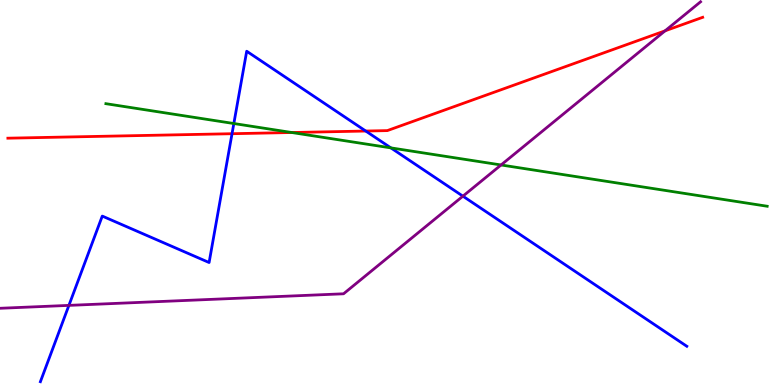[{'lines': ['blue', 'red'], 'intersections': [{'x': 2.99, 'y': 6.53}, {'x': 4.72, 'y': 6.6}]}, {'lines': ['green', 'red'], 'intersections': [{'x': 3.76, 'y': 6.56}]}, {'lines': ['purple', 'red'], 'intersections': [{'x': 8.58, 'y': 9.2}]}, {'lines': ['blue', 'green'], 'intersections': [{'x': 3.02, 'y': 6.79}, {'x': 5.04, 'y': 6.16}]}, {'lines': ['blue', 'purple'], 'intersections': [{'x': 0.889, 'y': 2.07}, {'x': 5.97, 'y': 4.9}]}, {'lines': ['green', 'purple'], 'intersections': [{'x': 6.47, 'y': 5.72}]}]